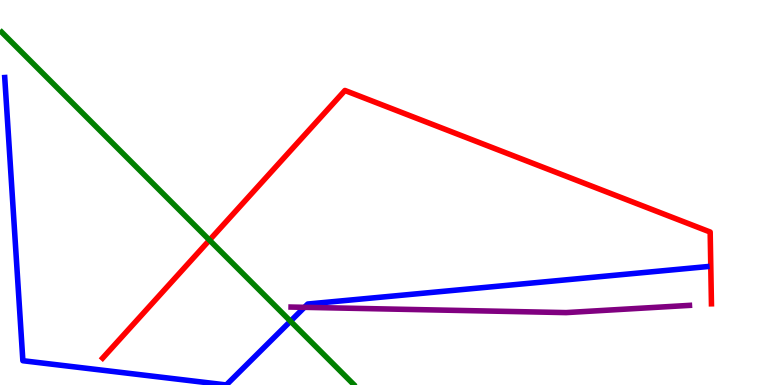[{'lines': ['blue', 'red'], 'intersections': []}, {'lines': ['green', 'red'], 'intersections': [{'x': 2.7, 'y': 3.76}]}, {'lines': ['purple', 'red'], 'intersections': []}, {'lines': ['blue', 'green'], 'intersections': [{'x': 3.75, 'y': 1.66}]}, {'lines': ['blue', 'purple'], 'intersections': [{'x': 3.93, 'y': 2.02}]}, {'lines': ['green', 'purple'], 'intersections': []}]